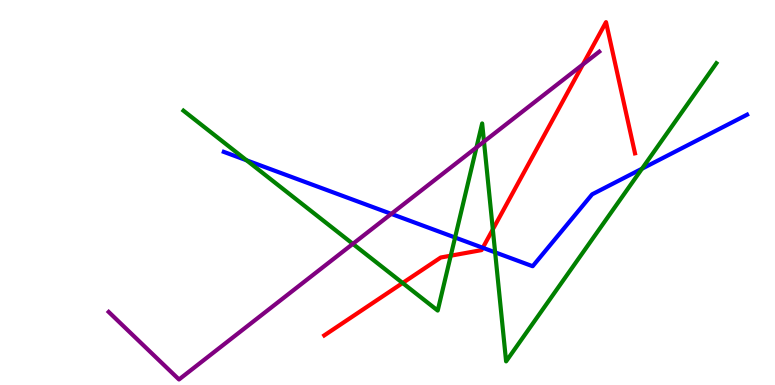[{'lines': ['blue', 'red'], 'intersections': [{'x': 6.23, 'y': 3.56}]}, {'lines': ['green', 'red'], 'intersections': [{'x': 5.2, 'y': 2.65}, {'x': 5.82, 'y': 3.36}, {'x': 6.36, 'y': 4.04}]}, {'lines': ['purple', 'red'], 'intersections': [{'x': 7.52, 'y': 8.33}]}, {'lines': ['blue', 'green'], 'intersections': [{'x': 3.18, 'y': 5.84}, {'x': 5.87, 'y': 3.83}, {'x': 6.39, 'y': 3.45}, {'x': 8.28, 'y': 5.62}]}, {'lines': ['blue', 'purple'], 'intersections': [{'x': 5.05, 'y': 4.44}]}, {'lines': ['green', 'purple'], 'intersections': [{'x': 4.55, 'y': 3.67}, {'x': 6.15, 'y': 6.17}, {'x': 6.25, 'y': 6.32}]}]